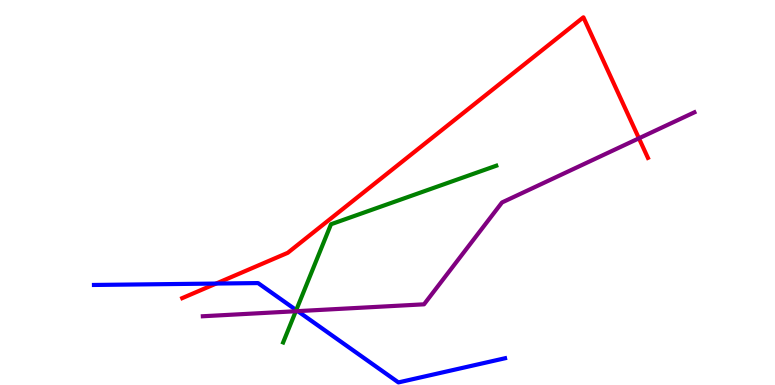[{'lines': ['blue', 'red'], 'intersections': [{'x': 2.79, 'y': 2.63}]}, {'lines': ['green', 'red'], 'intersections': []}, {'lines': ['purple', 'red'], 'intersections': [{'x': 8.24, 'y': 6.41}]}, {'lines': ['blue', 'green'], 'intersections': [{'x': 3.82, 'y': 1.95}]}, {'lines': ['blue', 'purple'], 'intersections': [{'x': 3.84, 'y': 1.92}]}, {'lines': ['green', 'purple'], 'intersections': [{'x': 3.82, 'y': 1.92}]}]